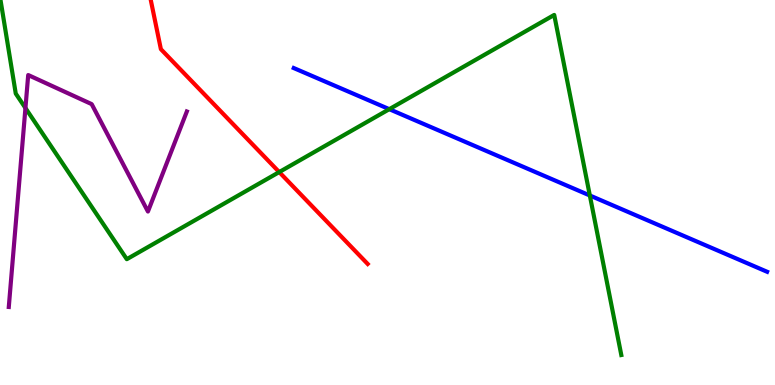[{'lines': ['blue', 'red'], 'intersections': []}, {'lines': ['green', 'red'], 'intersections': [{'x': 3.6, 'y': 5.53}]}, {'lines': ['purple', 'red'], 'intersections': []}, {'lines': ['blue', 'green'], 'intersections': [{'x': 5.02, 'y': 7.16}, {'x': 7.61, 'y': 4.92}]}, {'lines': ['blue', 'purple'], 'intersections': []}, {'lines': ['green', 'purple'], 'intersections': [{'x': 0.328, 'y': 7.19}]}]